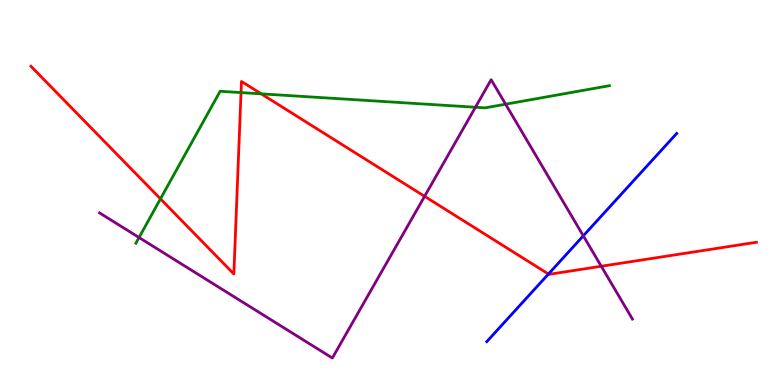[{'lines': ['blue', 'red'], 'intersections': [{'x': 7.08, 'y': 2.88}]}, {'lines': ['green', 'red'], 'intersections': [{'x': 2.07, 'y': 4.84}, {'x': 3.11, 'y': 7.6}, {'x': 3.37, 'y': 7.56}]}, {'lines': ['purple', 'red'], 'intersections': [{'x': 5.48, 'y': 4.9}, {'x': 7.76, 'y': 3.08}]}, {'lines': ['blue', 'green'], 'intersections': []}, {'lines': ['blue', 'purple'], 'intersections': [{'x': 7.53, 'y': 3.87}]}, {'lines': ['green', 'purple'], 'intersections': [{'x': 1.79, 'y': 3.83}, {'x': 6.13, 'y': 7.21}, {'x': 6.52, 'y': 7.29}]}]